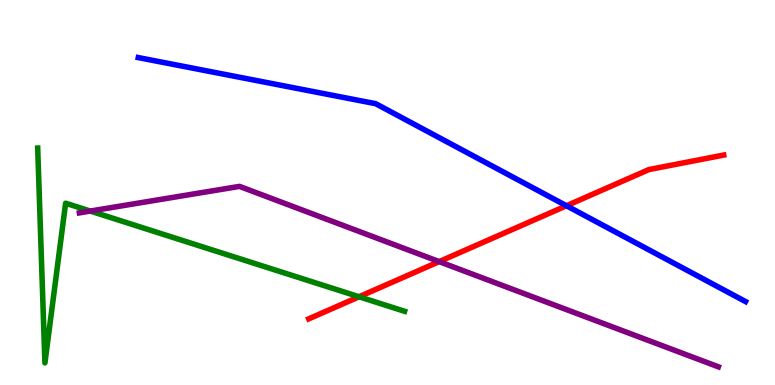[{'lines': ['blue', 'red'], 'intersections': [{'x': 7.31, 'y': 4.66}]}, {'lines': ['green', 'red'], 'intersections': [{'x': 4.63, 'y': 2.29}]}, {'lines': ['purple', 'red'], 'intersections': [{'x': 5.67, 'y': 3.2}]}, {'lines': ['blue', 'green'], 'intersections': []}, {'lines': ['blue', 'purple'], 'intersections': []}, {'lines': ['green', 'purple'], 'intersections': [{'x': 1.17, 'y': 4.52}]}]